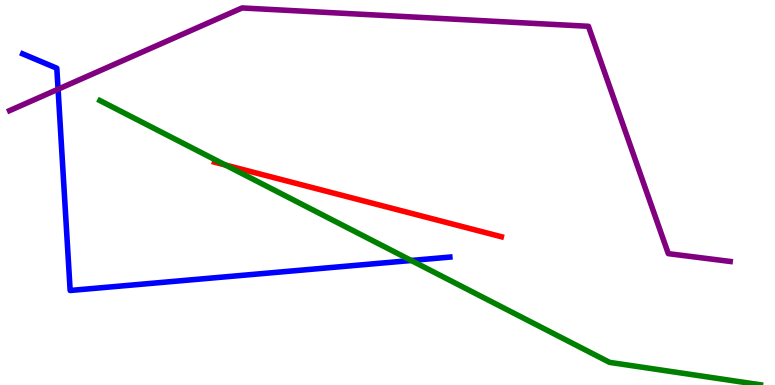[{'lines': ['blue', 'red'], 'intersections': []}, {'lines': ['green', 'red'], 'intersections': [{'x': 2.91, 'y': 5.71}]}, {'lines': ['purple', 'red'], 'intersections': []}, {'lines': ['blue', 'green'], 'intersections': [{'x': 5.31, 'y': 3.23}]}, {'lines': ['blue', 'purple'], 'intersections': [{'x': 0.749, 'y': 7.68}]}, {'lines': ['green', 'purple'], 'intersections': []}]